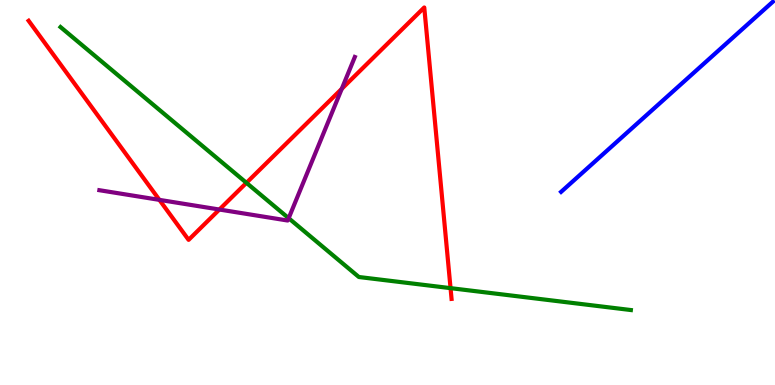[{'lines': ['blue', 'red'], 'intersections': []}, {'lines': ['green', 'red'], 'intersections': [{'x': 3.18, 'y': 5.25}, {'x': 5.81, 'y': 2.52}]}, {'lines': ['purple', 'red'], 'intersections': [{'x': 2.06, 'y': 4.81}, {'x': 2.83, 'y': 4.56}, {'x': 4.41, 'y': 7.69}]}, {'lines': ['blue', 'green'], 'intersections': []}, {'lines': ['blue', 'purple'], 'intersections': []}, {'lines': ['green', 'purple'], 'intersections': [{'x': 3.72, 'y': 4.33}]}]